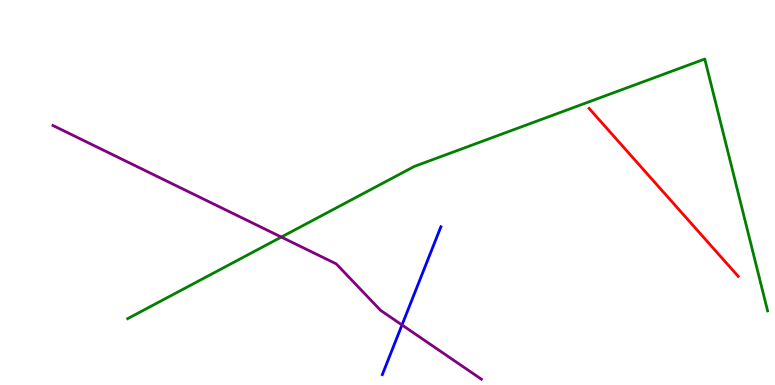[{'lines': ['blue', 'red'], 'intersections': []}, {'lines': ['green', 'red'], 'intersections': []}, {'lines': ['purple', 'red'], 'intersections': []}, {'lines': ['blue', 'green'], 'intersections': []}, {'lines': ['blue', 'purple'], 'intersections': [{'x': 5.19, 'y': 1.56}]}, {'lines': ['green', 'purple'], 'intersections': [{'x': 3.63, 'y': 3.84}]}]